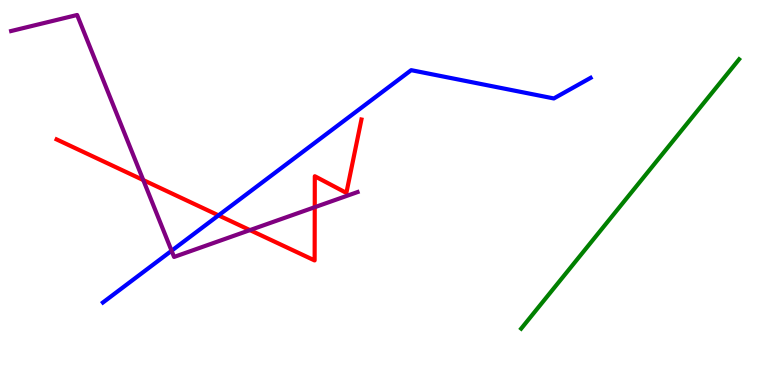[{'lines': ['blue', 'red'], 'intersections': [{'x': 2.82, 'y': 4.41}]}, {'lines': ['green', 'red'], 'intersections': []}, {'lines': ['purple', 'red'], 'intersections': [{'x': 1.85, 'y': 5.32}, {'x': 3.23, 'y': 4.02}, {'x': 4.06, 'y': 4.62}]}, {'lines': ['blue', 'green'], 'intersections': []}, {'lines': ['blue', 'purple'], 'intersections': [{'x': 2.21, 'y': 3.49}]}, {'lines': ['green', 'purple'], 'intersections': []}]